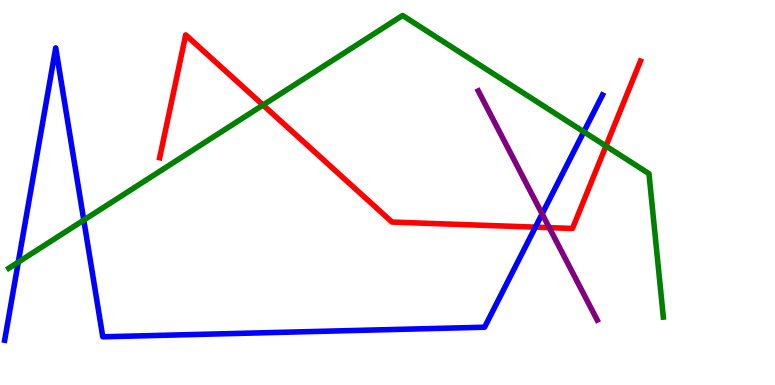[{'lines': ['blue', 'red'], 'intersections': [{'x': 6.91, 'y': 4.1}]}, {'lines': ['green', 'red'], 'intersections': [{'x': 3.39, 'y': 7.27}, {'x': 7.82, 'y': 6.21}]}, {'lines': ['purple', 'red'], 'intersections': [{'x': 7.09, 'y': 4.09}]}, {'lines': ['blue', 'green'], 'intersections': [{'x': 0.236, 'y': 3.19}, {'x': 1.08, 'y': 4.28}, {'x': 7.53, 'y': 6.58}]}, {'lines': ['blue', 'purple'], 'intersections': [{'x': 7.0, 'y': 4.44}]}, {'lines': ['green', 'purple'], 'intersections': []}]